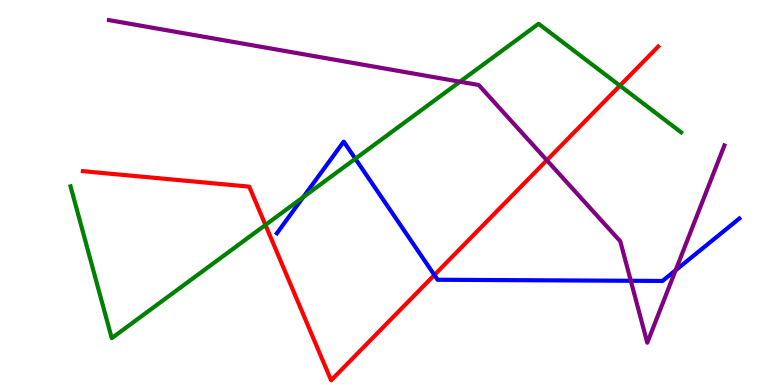[{'lines': ['blue', 'red'], 'intersections': [{'x': 5.6, 'y': 2.86}]}, {'lines': ['green', 'red'], 'intersections': [{'x': 3.43, 'y': 4.16}, {'x': 8.0, 'y': 7.77}]}, {'lines': ['purple', 'red'], 'intersections': [{'x': 7.06, 'y': 5.84}]}, {'lines': ['blue', 'green'], 'intersections': [{'x': 3.91, 'y': 4.88}, {'x': 4.59, 'y': 5.88}]}, {'lines': ['blue', 'purple'], 'intersections': [{'x': 8.14, 'y': 2.71}, {'x': 8.72, 'y': 2.98}]}, {'lines': ['green', 'purple'], 'intersections': [{'x': 5.93, 'y': 7.88}]}]